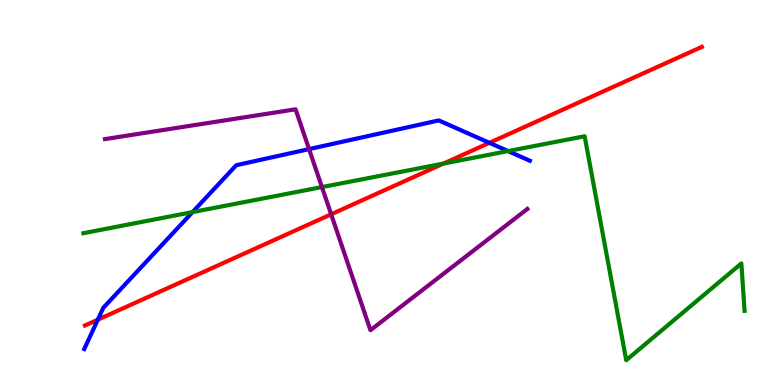[{'lines': ['blue', 'red'], 'intersections': [{'x': 1.26, 'y': 1.7}, {'x': 6.31, 'y': 6.29}]}, {'lines': ['green', 'red'], 'intersections': [{'x': 5.72, 'y': 5.75}]}, {'lines': ['purple', 'red'], 'intersections': [{'x': 4.27, 'y': 4.43}]}, {'lines': ['blue', 'green'], 'intersections': [{'x': 2.48, 'y': 4.49}, {'x': 6.56, 'y': 6.08}]}, {'lines': ['blue', 'purple'], 'intersections': [{'x': 3.99, 'y': 6.13}]}, {'lines': ['green', 'purple'], 'intersections': [{'x': 4.15, 'y': 5.14}]}]